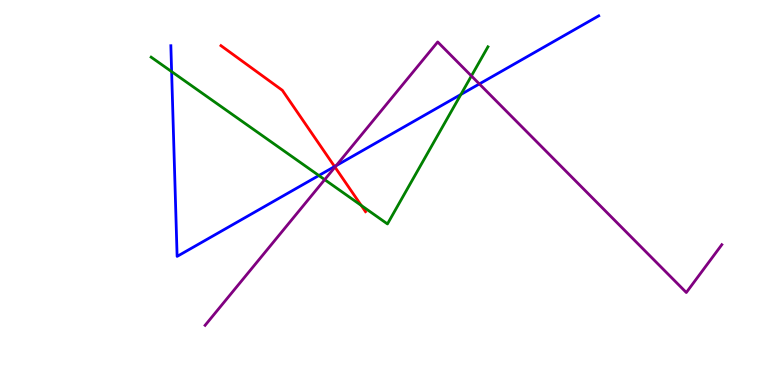[{'lines': ['blue', 'red'], 'intersections': [{'x': 4.32, 'y': 5.67}]}, {'lines': ['green', 'red'], 'intersections': [{'x': 4.66, 'y': 4.66}]}, {'lines': ['purple', 'red'], 'intersections': [{'x': 4.32, 'y': 5.66}]}, {'lines': ['blue', 'green'], 'intersections': [{'x': 2.21, 'y': 8.14}, {'x': 4.11, 'y': 5.44}, {'x': 5.95, 'y': 7.55}]}, {'lines': ['blue', 'purple'], 'intersections': [{'x': 4.34, 'y': 5.7}, {'x': 6.19, 'y': 7.82}]}, {'lines': ['green', 'purple'], 'intersections': [{'x': 4.19, 'y': 5.33}, {'x': 6.08, 'y': 8.03}]}]